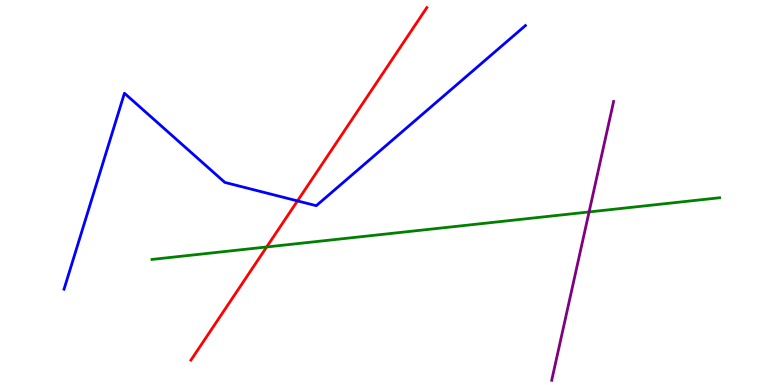[{'lines': ['blue', 'red'], 'intersections': [{'x': 3.84, 'y': 4.78}]}, {'lines': ['green', 'red'], 'intersections': [{'x': 3.44, 'y': 3.59}]}, {'lines': ['purple', 'red'], 'intersections': []}, {'lines': ['blue', 'green'], 'intersections': []}, {'lines': ['blue', 'purple'], 'intersections': []}, {'lines': ['green', 'purple'], 'intersections': [{'x': 7.6, 'y': 4.5}]}]